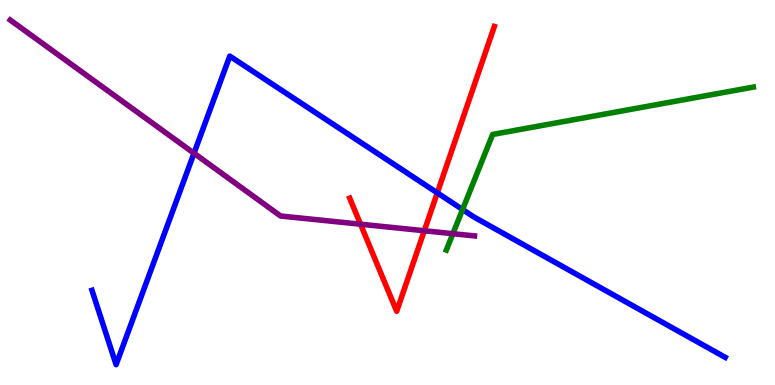[{'lines': ['blue', 'red'], 'intersections': [{'x': 5.64, 'y': 4.99}]}, {'lines': ['green', 'red'], 'intersections': []}, {'lines': ['purple', 'red'], 'intersections': [{'x': 4.65, 'y': 4.18}, {'x': 5.47, 'y': 4.01}]}, {'lines': ['blue', 'green'], 'intersections': [{'x': 5.97, 'y': 4.56}]}, {'lines': ['blue', 'purple'], 'intersections': [{'x': 2.5, 'y': 6.02}]}, {'lines': ['green', 'purple'], 'intersections': [{'x': 5.84, 'y': 3.93}]}]